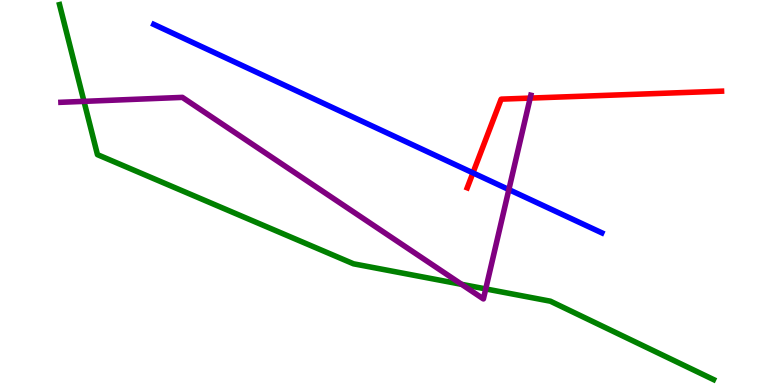[{'lines': ['blue', 'red'], 'intersections': [{'x': 6.1, 'y': 5.51}]}, {'lines': ['green', 'red'], 'intersections': []}, {'lines': ['purple', 'red'], 'intersections': [{'x': 6.84, 'y': 7.45}]}, {'lines': ['blue', 'green'], 'intersections': []}, {'lines': ['blue', 'purple'], 'intersections': [{'x': 6.57, 'y': 5.08}]}, {'lines': ['green', 'purple'], 'intersections': [{'x': 1.08, 'y': 7.37}, {'x': 5.96, 'y': 2.61}, {'x': 6.27, 'y': 2.5}]}]